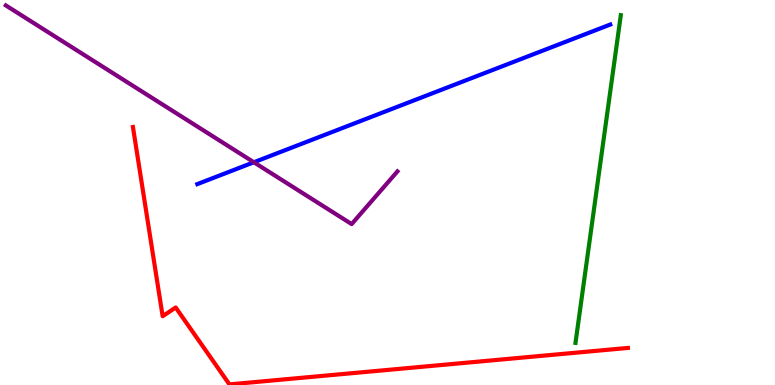[{'lines': ['blue', 'red'], 'intersections': []}, {'lines': ['green', 'red'], 'intersections': []}, {'lines': ['purple', 'red'], 'intersections': []}, {'lines': ['blue', 'green'], 'intersections': []}, {'lines': ['blue', 'purple'], 'intersections': [{'x': 3.28, 'y': 5.79}]}, {'lines': ['green', 'purple'], 'intersections': []}]